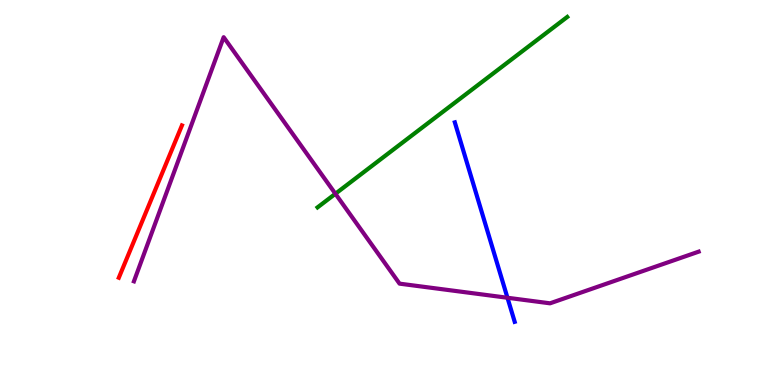[{'lines': ['blue', 'red'], 'intersections': []}, {'lines': ['green', 'red'], 'intersections': []}, {'lines': ['purple', 'red'], 'intersections': []}, {'lines': ['blue', 'green'], 'intersections': []}, {'lines': ['blue', 'purple'], 'intersections': [{'x': 6.55, 'y': 2.27}]}, {'lines': ['green', 'purple'], 'intersections': [{'x': 4.33, 'y': 4.97}]}]